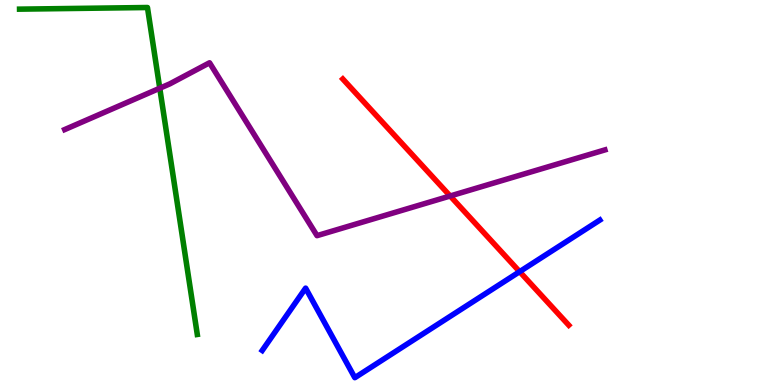[{'lines': ['blue', 'red'], 'intersections': [{'x': 6.71, 'y': 2.94}]}, {'lines': ['green', 'red'], 'intersections': []}, {'lines': ['purple', 'red'], 'intersections': [{'x': 5.81, 'y': 4.91}]}, {'lines': ['blue', 'green'], 'intersections': []}, {'lines': ['blue', 'purple'], 'intersections': []}, {'lines': ['green', 'purple'], 'intersections': [{'x': 2.06, 'y': 7.71}]}]